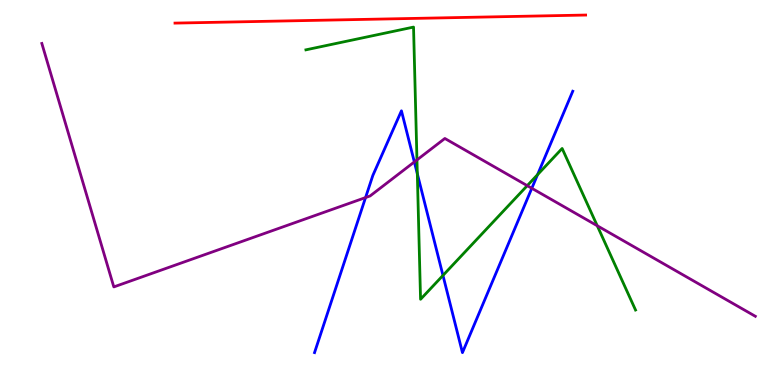[{'lines': ['blue', 'red'], 'intersections': []}, {'lines': ['green', 'red'], 'intersections': []}, {'lines': ['purple', 'red'], 'intersections': []}, {'lines': ['blue', 'green'], 'intersections': [{'x': 5.38, 'y': 5.49}, {'x': 5.72, 'y': 2.85}, {'x': 6.94, 'y': 5.46}]}, {'lines': ['blue', 'purple'], 'intersections': [{'x': 4.72, 'y': 4.87}, {'x': 5.35, 'y': 5.79}, {'x': 6.86, 'y': 5.11}]}, {'lines': ['green', 'purple'], 'intersections': [{'x': 5.38, 'y': 5.85}, {'x': 6.8, 'y': 5.18}, {'x': 7.71, 'y': 4.14}]}]